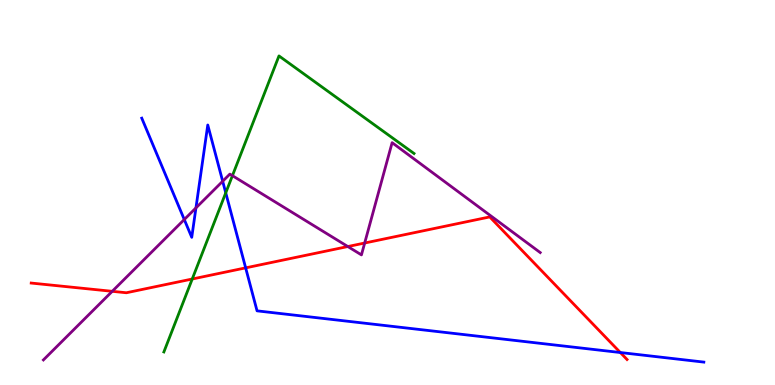[{'lines': ['blue', 'red'], 'intersections': [{'x': 3.17, 'y': 3.04}, {'x': 8.0, 'y': 0.844}]}, {'lines': ['green', 'red'], 'intersections': [{'x': 2.48, 'y': 2.75}]}, {'lines': ['purple', 'red'], 'intersections': [{'x': 1.45, 'y': 2.43}, {'x': 4.49, 'y': 3.6}, {'x': 4.71, 'y': 3.69}]}, {'lines': ['blue', 'green'], 'intersections': [{'x': 2.91, 'y': 4.99}]}, {'lines': ['blue', 'purple'], 'intersections': [{'x': 2.38, 'y': 4.3}, {'x': 2.53, 'y': 4.6}, {'x': 2.87, 'y': 5.29}]}, {'lines': ['green', 'purple'], 'intersections': [{'x': 3.0, 'y': 5.44}]}]